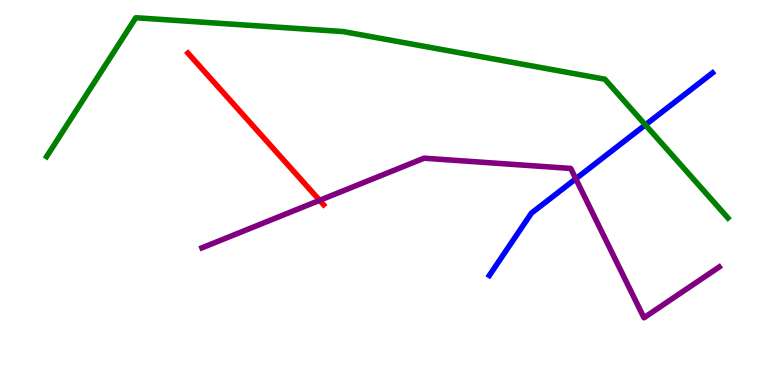[{'lines': ['blue', 'red'], 'intersections': []}, {'lines': ['green', 'red'], 'intersections': []}, {'lines': ['purple', 'red'], 'intersections': [{'x': 4.12, 'y': 4.8}]}, {'lines': ['blue', 'green'], 'intersections': [{'x': 8.33, 'y': 6.76}]}, {'lines': ['blue', 'purple'], 'intersections': [{'x': 7.43, 'y': 5.36}]}, {'lines': ['green', 'purple'], 'intersections': []}]